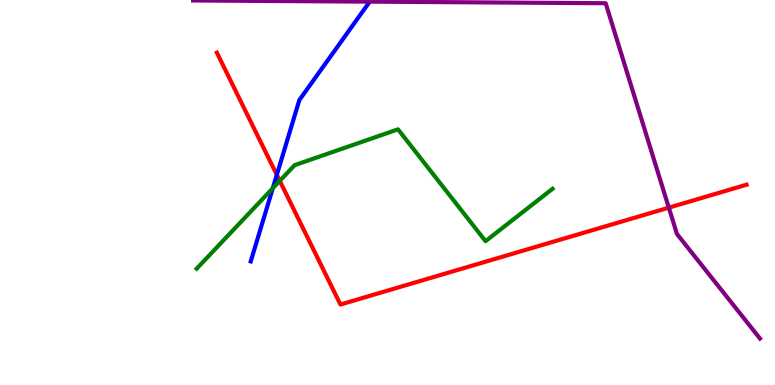[{'lines': ['blue', 'red'], 'intersections': [{'x': 3.57, 'y': 5.46}]}, {'lines': ['green', 'red'], 'intersections': [{'x': 3.61, 'y': 5.3}]}, {'lines': ['purple', 'red'], 'intersections': [{'x': 8.63, 'y': 4.61}]}, {'lines': ['blue', 'green'], 'intersections': [{'x': 3.52, 'y': 5.11}]}, {'lines': ['blue', 'purple'], 'intersections': [{'x': 4.77, 'y': 9.96}]}, {'lines': ['green', 'purple'], 'intersections': []}]